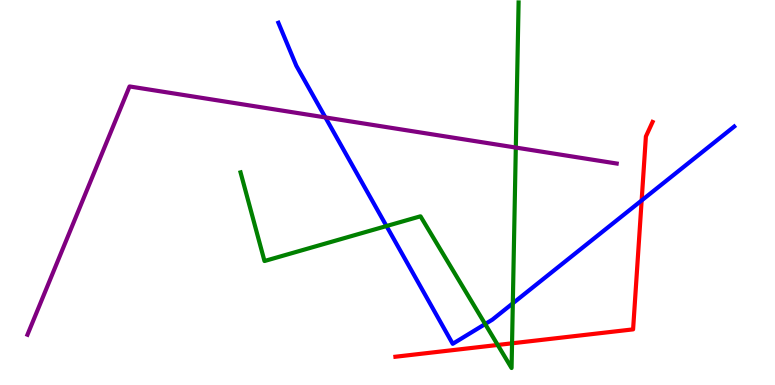[{'lines': ['blue', 'red'], 'intersections': [{'x': 8.28, 'y': 4.79}]}, {'lines': ['green', 'red'], 'intersections': [{'x': 6.42, 'y': 1.04}, {'x': 6.61, 'y': 1.08}]}, {'lines': ['purple', 'red'], 'intersections': []}, {'lines': ['blue', 'green'], 'intersections': [{'x': 4.99, 'y': 4.13}, {'x': 6.26, 'y': 1.58}, {'x': 6.62, 'y': 2.12}]}, {'lines': ['blue', 'purple'], 'intersections': [{'x': 4.2, 'y': 6.95}]}, {'lines': ['green', 'purple'], 'intersections': [{'x': 6.66, 'y': 6.17}]}]